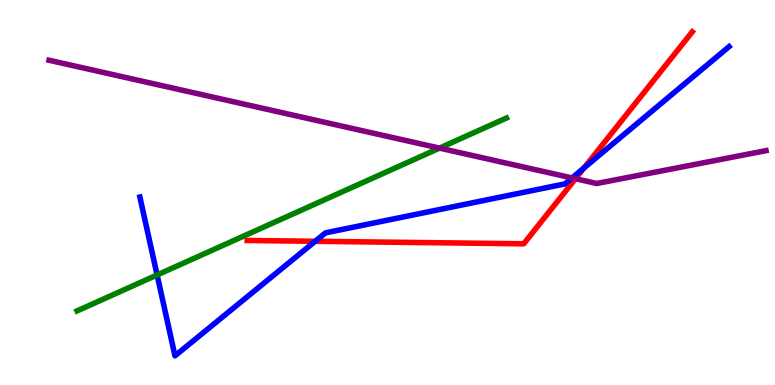[{'lines': ['blue', 'red'], 'intersections': [{'x': 4.07, 'y': 3.73}, {'x': 7.54, 'y': 5.64}]}, {'lines': ['green', 'red'], 'intersections': []}, {'lines': ['purple', 'red'], 'intersections': [{'x': 7.43, 'y': 5.36}]}, {'lines': ['blue', 'green'], 'intersections': [{'x': 2.03, 'y': 2.86}]}, {'lines': ['blue', 'purple'], 'intersections': [{'x': 7.38, 'y': 5.38}]}, {'lines': ['green', 'purple'], 'intersections': [{'x': 5.67, 'y': 6.15}]}]